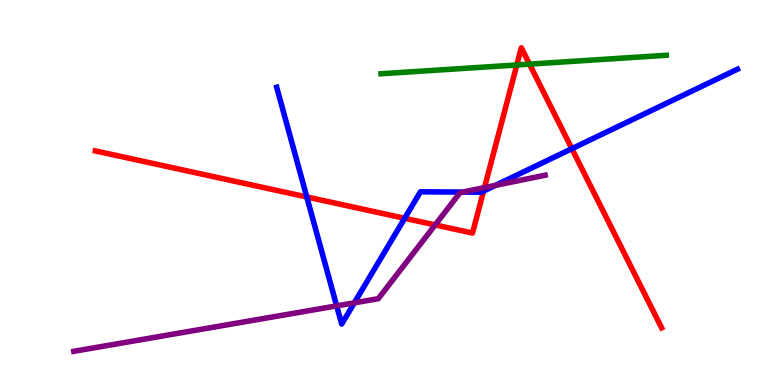[{'lines': ['blue', 'red'], 'intersections': [{'x': 3.96, 'y': 4.88}, {'x': 5.22, 'y': 4.33}, {'x': 6.24, 'y': 5.04}, {'x': 7.38, 'y': 6.14}]}, {'lines': ['green', 'red'], 'intersections': [{'x': 6.67, 'y': 8.31}, {'x': 6.83, 'y': 8.33}]}, {'lines': ['purple', 'red'], 'intersections': [{'x': 5.61, 'y': 4.16}, {'x': 6.25, 'y': 5.13}]}, {'lines': ['blue', 'green'], 'intersections': []}, {'lines': ['blue', 'purple'], 'intersections': [{'x': 4.34, 'y': 2.05}, {'x': 4.57, 'y': 2.13}, {'x': 5.97, 'y': 5.01}, {'x': 6.39, 'y': 5.18}]}, {'lines': ['green', 'purple'], 'intersections': []}]